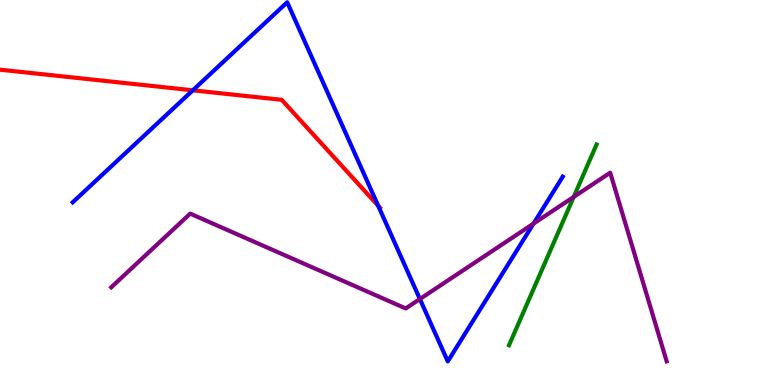[{'lines': ['blue', 'red'], 'intersections': [{'x': 2.49, 'y': 7.65}, {'x': 4.88, 'y': 4.66}]}, {'lines': ['green', 'red'], 'intersections': []}, {'lines': ['purple', 'red'], 'intersections': []}, {'lines': ['blue', 'green'], 'intersections': []}, {'lines': ['blue', 'purple'], 'intersections': [{'x': 5.42, 'y': 2.23}, {'x': 6.88, 'y': 4.19}]}, {'lines': ['green', 'purple'], 'intersections': [{'x': 7.4, 'y': 4.89}]}]